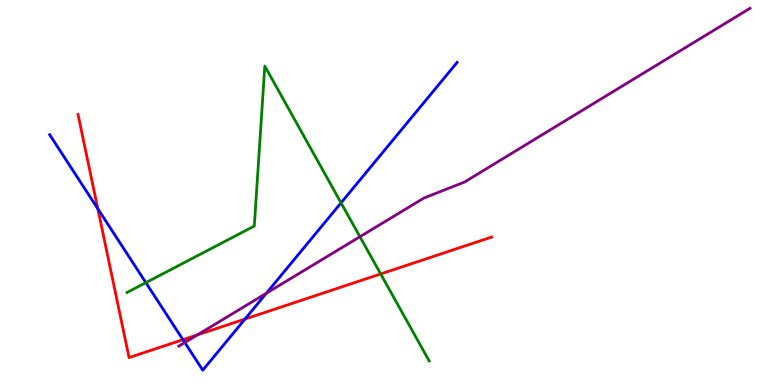[{'lines': ['blue', 'red'], 'intersections': [{'x': 1.26, 'y': 4.58}, {'x': 2.36, 'y': 1.18}, {'x': 3.16, 'y': 1.71}]}, {'lines': ['green', 'red'], 'intersections': [{'x': 4.91, 'y': 2.88}]}, {'lines': ['purple', 'red'], 'intersections': [{'x': 2.55, 'y': 1.3}]}, {'lines': ['blue', 'green'], 'intersections': [{'x': 1.88, 'y': 2.66}, {'x': 4.4, 'y': 4.73}]}, {'lines': ['blue', 'purple'], 'intersections': [{'x': 2.38, 'y': 1.1}, {'x': 3.44, 'y': 2.38}]}, {'lines': ['green', 'purple'], 'intersections': [{'x': 4.64, 'y': 3.85}]}]